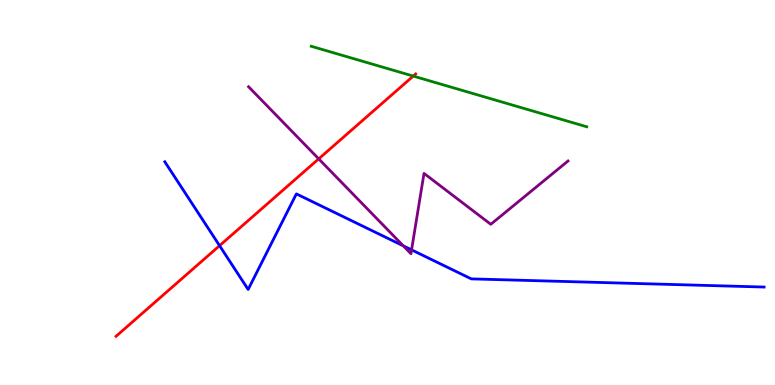[{'lines': ['blue', 'red'], 'intersections': [{'x': 2.83, 'y': 3.62}]}, {'lines': ['green', 'red'], 'intersections': [{'x': 5.33, 'y': 8.02}]}, {'lines': ['purple', 'red'], 'intersections': [{'x': 4.11, 'y': 5.87}]}, {'lines': ['blue', 'green'], 'intersections': []}, {'lines': ['blue', 'purple'], 'intersections': [{'x': 5.2, 'y': 3.61}, {'x': 5.31, 'y': 3.51}]}, {'lines': ['green', 'purple'], 'intersections': []}]